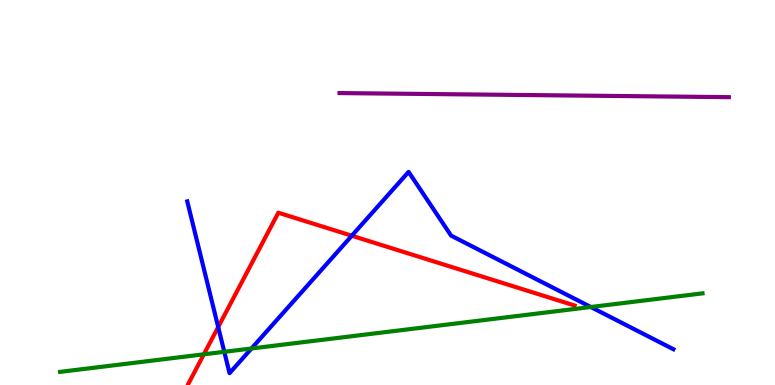[{'lines': ['blue', 'red'], 'intersections': [{'x': 2.82, 'y': 1.51}, {'x': 4.54, 'y': 3.88}]}, {'lines': ['green', 'red'], 'intersections': [{'x': 2.63, 'y': 0.797}]}, {'lines': ['purple', 'red'], 'intersections': []}, {'lines': ['blue', 'green'], 'intersections': [{'x': 2.89, 'y': 0.862}, {'x': 3.24, 'y': 0.948}, {'x': 7.62, 'y': 2.03}]}, {'lines': ['blue', 'purple'], 'intersections': []}, {'lines': ['green', 'purple'], 'intersections': []}]